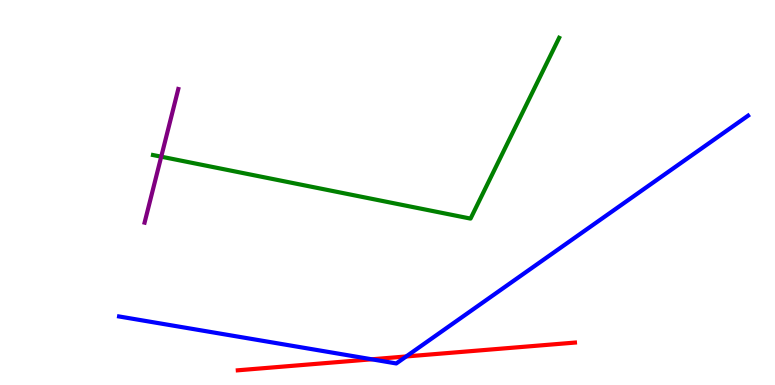[{'lines': ['blue', 'red'], 'intersections': [{'x': 4.8, 'y': 0.668}, {'x': 5.24, 'y': 0.741}]}, {'lines': ['green', 'red'], 'intersections': []}, {'lines': ['purple', 'red'], 'intersections': []}, {'lines': ['blue', 'green'], 'intersections': []}, {'lines': ['blue', 'purple'], 'intersections': []}, {'lines': ['green', 'purple'], 'intersections': [{'x': 2.08, 'y': 5.93}]}]